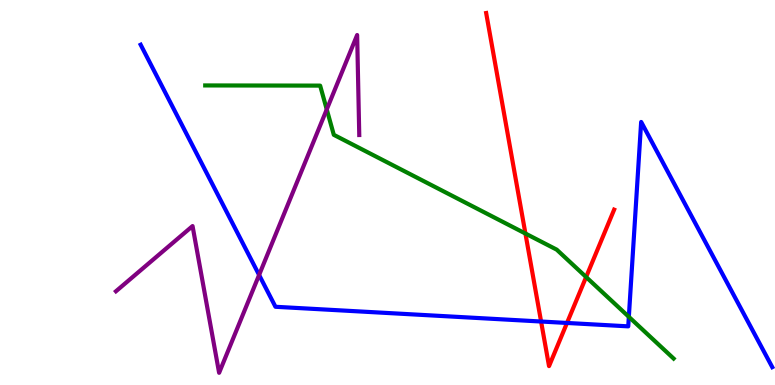[{'lines': ['blue', 'red'], 'intersections': [{'x': 6.98, 'y': 1.65}, {'x': 7.32, 'y': 1.61}]}, {'lines': ['green', 'red'], 'intersections': [{'x': 6.78, 'y': 3.93}, {'x': 7.56, 'y': 2.8}]}, {'lines': ['purple', 'red'], 'intersections': []}, {'lines': ['blue', 'green'], 'intersections': [{'x': 8.11, 'y': 1.77}]}, {'lines': ['blue', 'purple'], 'intersections': [{'x': 3.34, 'y': 2.86}]}, {'lines': ['green', 'purple'], 'intersections': [{'x': 4.22, 'y': 7.16}]}]